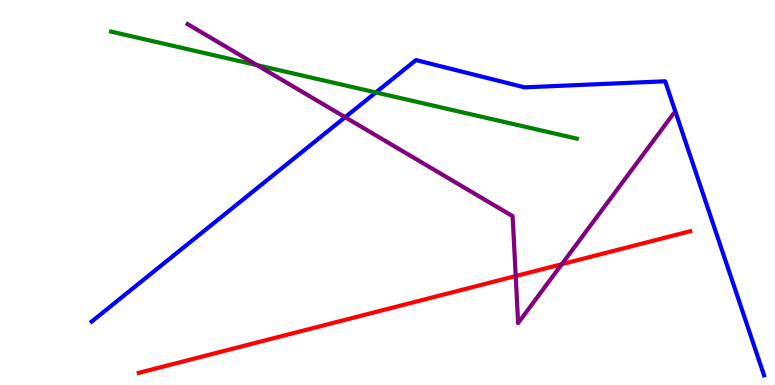[{'lines': ['blue', 'red'], 'intersections': []}, {'lines': ['green', 'red'], 'intersections': []}, {'lines': ['purple', 'red'], 'intersections': [{'x': 6.65, 'y': 2.83}, {'x': 7.25, 'y': 3.14}]}, {'lines': ['blue', 'green'], 'intersections': [{'x': 4.85, 'y': 7.6}]}, {'lines': ['blue', 'purple'], 'intersections': [{'x': 4.45, 'y': 6.96}]}, {'lines': ['green', 'purple'], 'intersections': [{'x': 3.32, 'y': 8.31}]}]